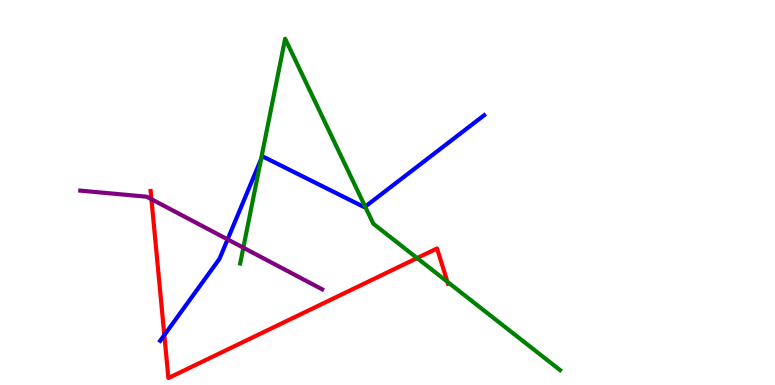[{'lines': ['blue', 'red'], 'intersections': [{'x': 2.12, 'y': 1.3}]}, {'lines': ['green', 'red'], 'intersections': [{'x': 5.38, 'y': 3.3}, {'x': 5.77, 'y': 2.68}]}, {'lines': ['purple', 'red'], 'intersections': [{'x': 1.95, 'y': 4.83}]}, {'lines': ['blue', 'green'], 'intersections': [{'x': 3.37, 'y': 5.86}, {'x': 4.71, 'y': 4.63}]}, {'lines': ['blue', 'purple'], 'intersections': [{'x': 2.94, 'y': 3.78}]}, {'lines': ['green', 'purple'], 'intersections': [{'x': 3.14, 'y': 3.57}]}]